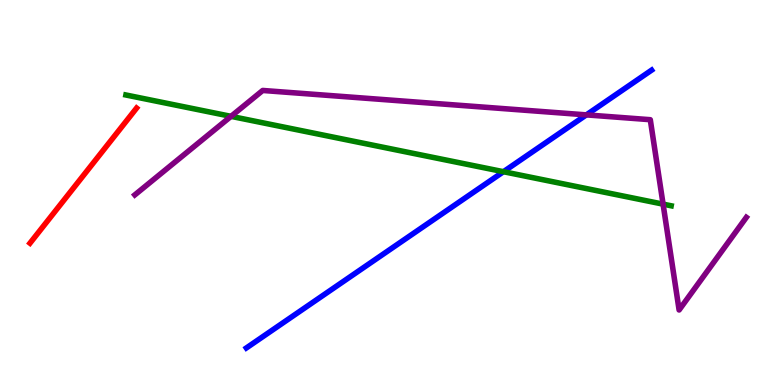[{'lines': ['blue', 'red'], 'intersections': []}, {'lines': ['green', 'red'], 'intersections': []}, {'lines': ['purple', 'red'], 'intersections': []}, {'lines': ['blue', 'green'], 'intersections': [{'x': 6.5, 'y': 5.54}]}, {'lines': ['blue', 'purple'], 'intersections': [{'x': 7.57, 'y': 7.02}]}, {'lines': ['green', 'purple'], 'intersections': [{'x': 2.98, 'y': 6.98}, {'x': 8.56, 'y': 4.7}]}]